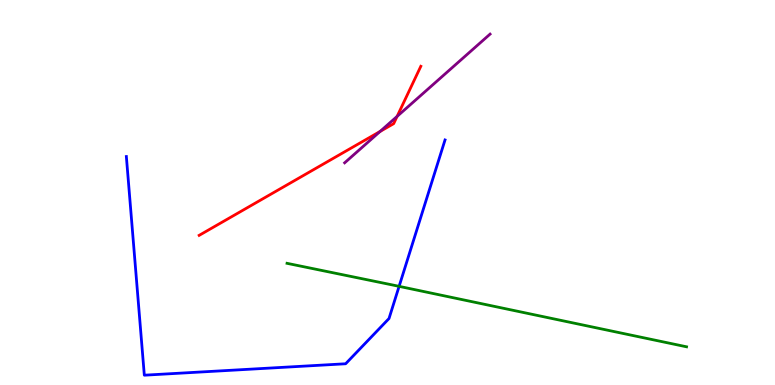[{'lines': ['blue', 'red'], 'intersections': []}, {'lines': ['green', 'red'], 'intersections': []}, {'lines': ['purple', 'red'], 'intersections': [{'x': 4.9, 'y': 6.59}, {'x': 5.12, 'y': 6.98}]}, {'lines': ['blue', 'green'], 'intersections': [{'x': 5.15, 'y': 2.56}]}, {'lines': ['blue', 'purple'], 'intersections': []}, {'lines': ['green', 'purple'], 'intersections': []}]